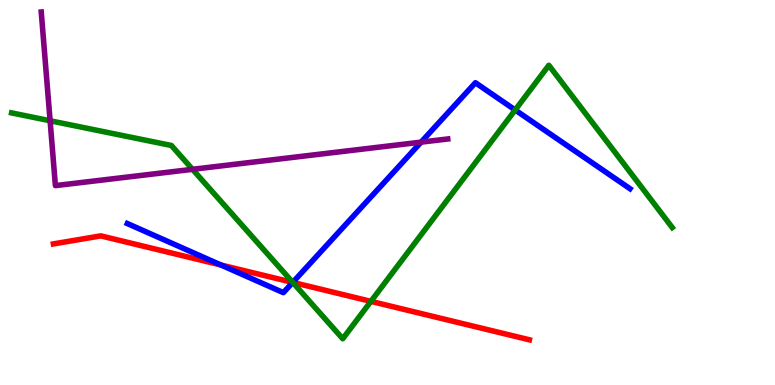[{'lines': ['blue', 'red'], 'intersections': [{'x': 2.85, 'y': 3.12}, {'x': 3.78, 'y': 2.66}]}, {'lines': ['green', 'red'], 'intersections': [{'x': 3.78, 'y': 2.66}, {'x': 4.79, 'y': 2.17}]}, {'lines': ['purple', 'red'], 'intersections': []}, {'lines': ['blue', 'green'], 'intersections': [{'x': 3.78, 'y': 2.67}, {'x': 6.65, 'y': 7.14}]}, {'lines': ['blue', 'purple'], 'intersections': [{'x': 5.43, 'y': 6.31}]}, {'lines': ['green', 'purple'], 'intersections': [{'x': 0.647, 'y': 6.86}, {'x': 2.48, 'y': 5.6}]}]